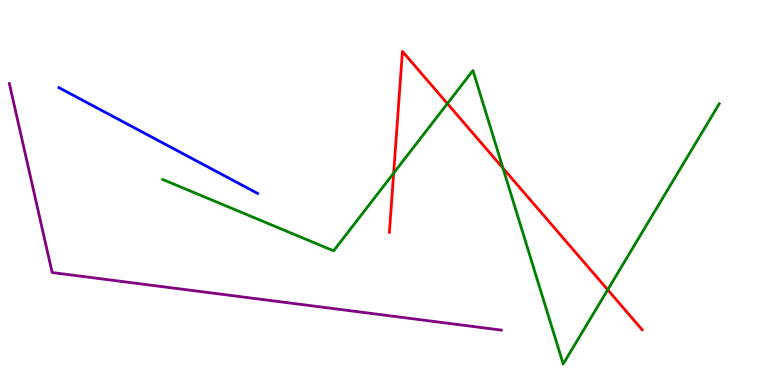[{'lines': ['blue', 'red'], 'intersections': []}, {'lines': ['green', 'red'], 'intersections': [{'x': 5.08, 'y': 5.5}, {'x': 5.77, 'y': 7.31}, {'x': 6.49, 'y': 5.63}, {'x': 7.84, 'y': 2.47}]}, {'lines': ['purple', 'red'], 'intersections': []}, {'lines': ['blue', 'green'], 'intersections': []}, {'lines': ['blue', 'purple'], 'intersections': []}, {'lines': ['green', 'purple'], 'intersections': []}]